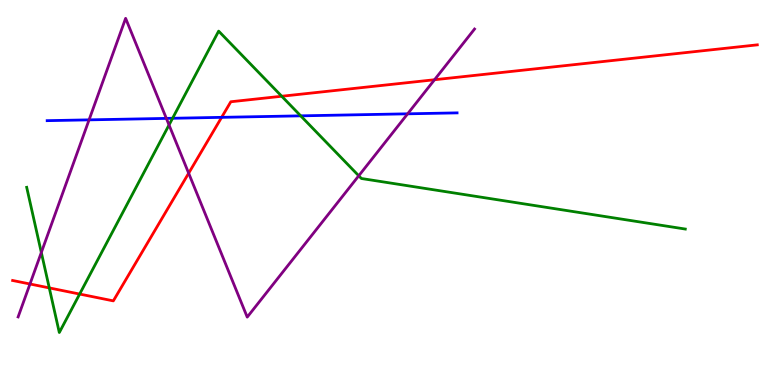[{'lines': ['blue', 'red'], 'intersections': [{'x': 2.86, 'y': 6.95}]}, {'lines': ['green', 'red'], 'intersections': [{'x': 0.636, 'y': 2.52}, {'x': 1.03, 'y': 2.36}, {'x': 3.64, 'y': 7.5}]}, {'lines': ['purple', 'red'], 'intersections': [{'x': 0.387, 'y': 2.62}, {'x': 2.43, 'y': 5.5}, {'x': 5.61, 'y': 7.93}]}, {'lines': ['blue', 'green'], 'intersections': [{'x': 2.23, 'y': 6.93}, {'x': 3.88, 'y': 6.99}]}, {'lines': ['blue', 'purple'], 'intersections': [{'x': 1.15, 'y': 6.89}, {'x': 2.15, 'y': 6.92}, {'x': 5.26, 'y': 7.04}]}, {'lines': ['green', 'purple'], 'intersections': [{'x': 0.533, 'y': 3.44}, {'x': 2.18, 'y': 6.75}, {'x': 4.63, 'y': 5.43}]}]